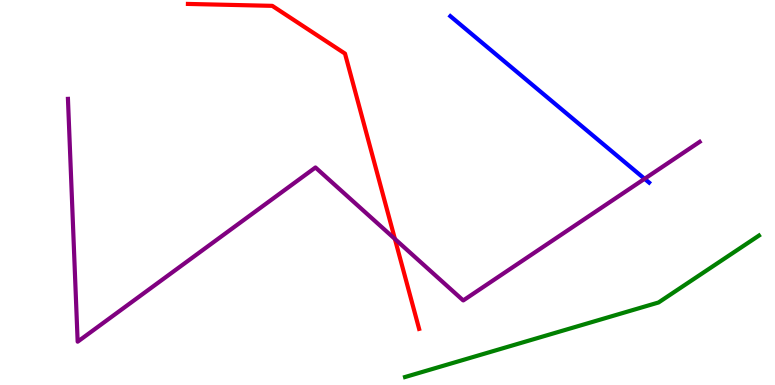[{'lines': ['blue', 'red'], 'intersections': []}, {'lines': ['green', 'red'], 'intersections': []}, {'lines': ['purple', 'red'], 'intersections': [{'x': 5.1, 'y': 3.79}]}, {'lines': ['blue', 'green'], 'intersections': []}, {'lines': ['blue', 'purple'], 'intersections': [{'x': 8.32, 'y': 5.36}]}, {'lines': ['green', 'purple'], 'intersections': []}]